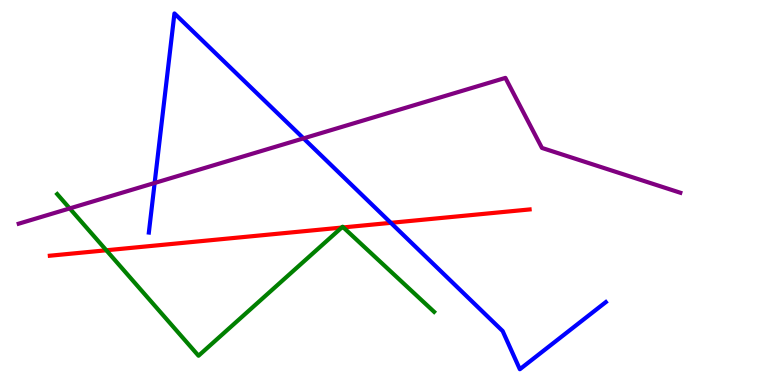[{'lines': ['blue', 'red'], 'intersections': [{'x': 5.04, 'y': 4.21}]}, {'lines': ['green', 'red'], 'intersections': [{'x': 1.37, 'y': 3.5}, {'x': 4.41, 'y': 4.09}, {'x': 4.43, 'y': 4.09}]}, {'lines': ['purple', 'red'], 'intersections': []}, {'lines': ['blue', 'green'], 'intersections': []}, {'lines': ['blue', 'purple'], 'intersections': [{'x': 2.0, 'y': 5.25}, {'x': 3.92, 'y': 6.41}]}, {'lines': ['green', 'purple'], 'intersections': [{'x': 0.899, 'y': 4.59}]}]